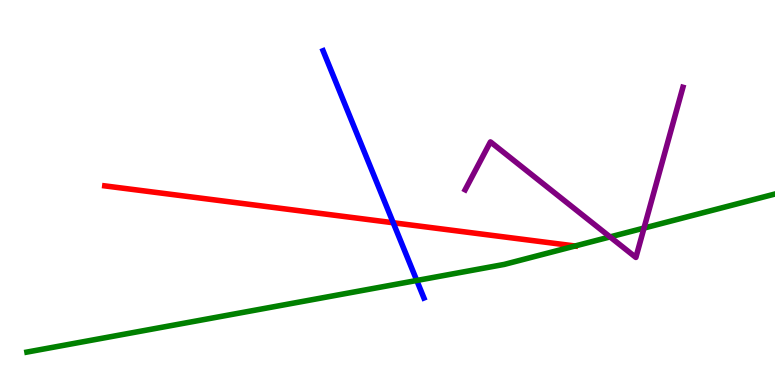[{'lines': ['blue', 'red'], 'intersections': [{'x': 5.07, 'y': 4.21}]}, {'lines': ['green', 'red'], 'intersections': [{'x': 7.42, 'y': 3.61}]}, {'lines': ['purple', 'red'], 'intersections': []}, {'lines': ['blue', 'green'], 'intersections': [{'x': 5.38, 'y': 2.71}]}, {'lines': ['blue', 'purple'], 'intersections': []}, {'lines': ['green', 'purple'], 'intersections': [{'x': 7.87, 'y': 3.85}, {'x': 8.31, 'y': 4.08}]}]